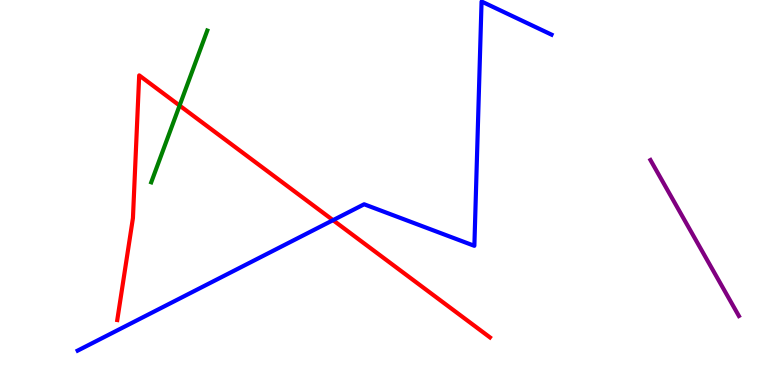[{'lines': ['blue', 'red'], 'intersections': [{'x': 4.3, 'y': 4.28}]}, {'lines': ['green', 'red'], 'intersections': [{'x': 2.32, 'y': 7.26}]}, {'lines': ['purple', 'red'], 'intersections': []}, {'lines': ['blue', 'green'], 'intersections': []}, {'lines': ['blue', 'purple'], 'intersections': []}, {'lines': ['green', 'purple'], 'intersections': []}]